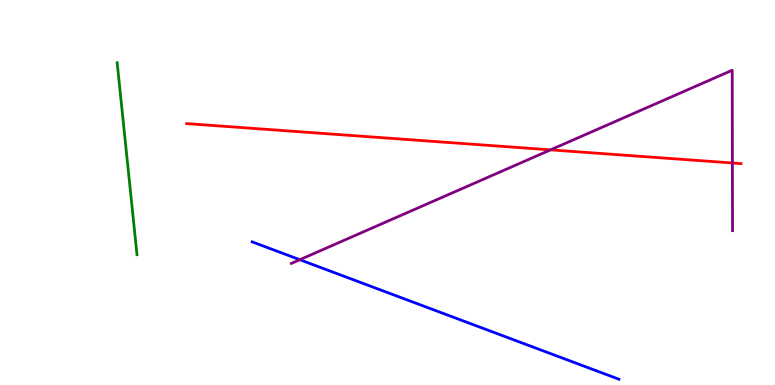[{'lines': ['blue', 'red'], 'intersections': []}, {'lines': ['green', 'red'], 'intersections': []}, {'lines': ['purple', 'red'], 'intersections': [{'x': 7.1, 'y': 6.11}, {'x': 9.45, 'y': 5.77}]}, {'lines': ['blue', 'green'], 'intersections': []}, {'lines': ['blue', 'purple'], 'intersections': [{'x': 3.87, 'y': 3.25}]}, {'lines': ['green', 'purple'], 'intersections': []}]